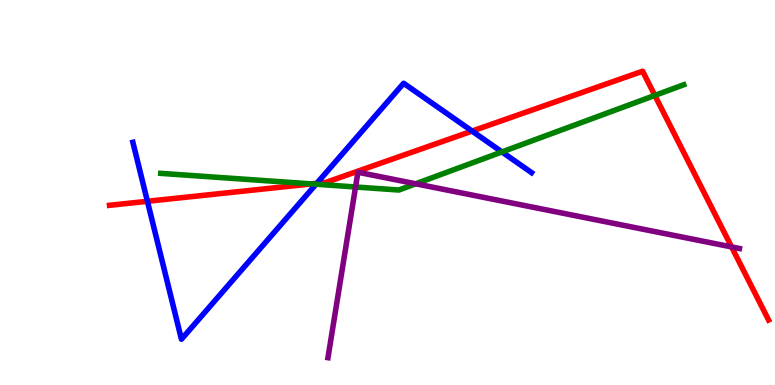[{'lines': ['blue', 'red'], 'intersections': [{'x': 1.9, 'y': 4.77}, {'x': 4.09, 'y': 5.24}, {'x': 6.09, 'y': 6.6}]}, {'lines': ['green', 'red'], 'intersections': [{'x': 4.02, 'y': 5.22}, {'x': 8.45, 'y': 7.52}]}, {'lines': ['purple', 'red'], 'intersections': [{'x': 9.44, 'y': 3.59}]}, {'lines': ['blue', 'green'], 'intersections': [{'x': 4.08, 'y': 5.21}, {'x': 6.48, 'y': 6.05}]}, {'lines': ['blue', 'purple'], 'intersections': []}, {'lines': ['green', 'purple'], 'intersections': [{'x': 4.59, 'y': 5.14}, {'x': 5.36, 'y': 5.23}]}]